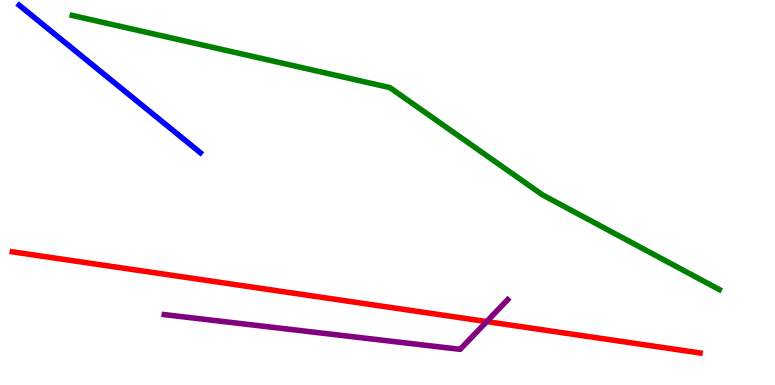[{'lines': ['blue', 'red'], 'intersections': []}, {'lines': ['green', 'red'], 'intersections': []}, {'lines': ['purple', 'red'], 'intersections': [{'x': 6.28, 'y': 1.65}]}, {'lines': ['blue', 'green'], 'intersections': []}, {'lines': ['blue', 'purple'], 'intersections': []}, {'lines': ['green', 'purple'], 'intersections': []}]